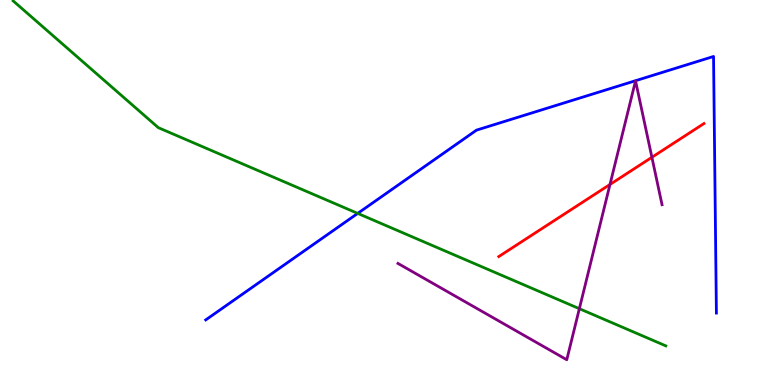[{'lines': ['blue', 'red'], 'intersections': []}, {'lines': ['green', 'red'], 'intersections': []}, {'lines': ['purple', 'red'], 'intersections': [{'x': 7.87, 'y': 5.21}, {'x': 8.41, 'y': 5.91}]}, {'lines': ['blue', 'green'], 'intersections': [{'x': 4.62, 'y': 4.46}]}, {'lines': ['blue', 'purple'], 'intersections': []}, {'lines': ['green', 'purple'], 'intersections': [{'x': 7.48, 'y': 1.98}]}]